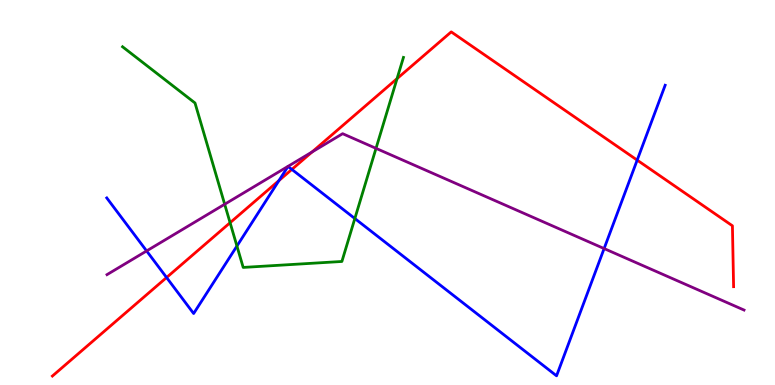[{'lines': ['blue', 'red'], 'intersections': [{'x': 2.15, 'y': 2.79}, {'x': 3.6, 'y': 5.31}, {'x': 3.77, 'y': 5.6}, {'x': 8.22, 'y': 5.84}]}, {'lines': ['green', 'red'], 'intersections': [{'x': 2.97, 'y': 4.22}, {'x': 5.12, 'y': 7.96}]}, {'lines': ['purple', 'red'], 'intersections': [{'x': 4.03, 'y': 6.05}]}, {'lines': ['blue', 'green'], 'intersections': [{'x': 3.06, 'y': 3.61}, {'x': 4.58, 'y': 4.32}]}, {'lines': ['blue', 'purple'], 'intersections': [{'x': 1.89, 'y': 3.48}, {'x': 7.8, 'y': 3.54}]}, {'lines': ['green', 'purple'], 'intersections': [{'x': 2.9, 'y': 4.7}, {'x': 4.85, 'y': 6.15}]}]